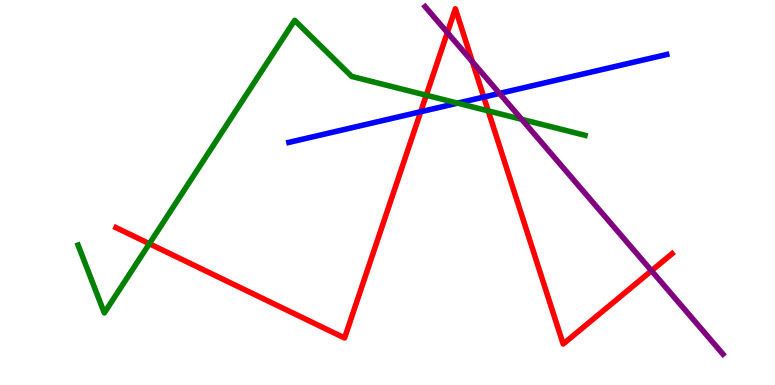[{'lines': ['blue', 'red'], 'intersections': [{'x': 5.43, 'y': 7.1}, {'x': 6.24, 'y': 7.48}]}, {'lines': ['green', 'red'], 'intersections': [{'x': 1.93, 'y': 3.67}, {'x': 5.5, 'y': 7.53}, {'x': 6.3, 'y': 7.12}]}, {'lines': ['purple', 'red'], 'intersections': [{'x': 5.77, 'y': 9.15}, {'x': 6.1, 'y': 8.39}, {'x': 8.41, 'y': 2.97}]}, {'lines': ['blue', 'green'], 'intersections': [{'x': 5.9, 'y': 7.32}]}, {'lines': ['blue', 'purple'], 'intersections': [{'x': 6.45, 'y': 7.57}]}, {'lines': ['green', 'purple'], 'intersections': [{'x': 6.73, 'y': 6.9}]}]